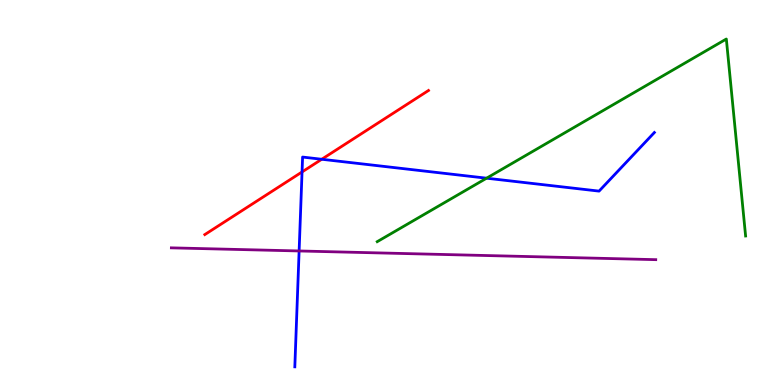[{'lines': ['blue', 'red'], 'intersections': [{'x': 3.9, 'y': 5.53}, {'x': 4.15, 'y': 5.86}]}, {'lines': ['green', 'red'], 'intersections': []}, {'lines': ['purple', 'red'], 'intersections': []}, {'lines': ['blue', 'green'], 'intersections': [{'x': 6.28, 'y': 5.37}]}, {'lines': ['blue', 'purple'], 'intersections': [{'x': 3.86, 'y': 3.48}]}, {'lines': ['green', 'purple'], 'intersections': []}]